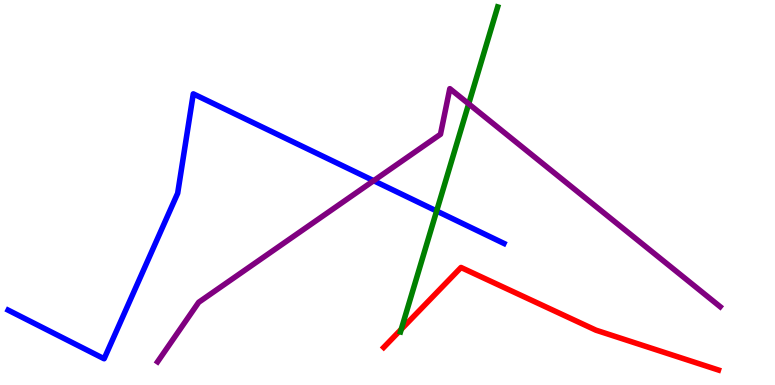[{'lines': ['blue', 'red'], 'intersections': []}, {'lines': ['green', 'red'], 'intersections': [{'x': 5.18, 'y': 1.45}]}, {'lines': ['purple', 'red'], 'intersections': []}, {'lines': ['blue', 'green'], 'intersections': [{'x': 5.63, 'y': 4.52}]}, {'lines': ['blue', 'purple'], 'intersections': [{'x': 4.82, 'y': 5.31}]}, {'lines': ['green', 'purple'], 'intersections': [{'x': 6.05, 'y': 7.3}]}]